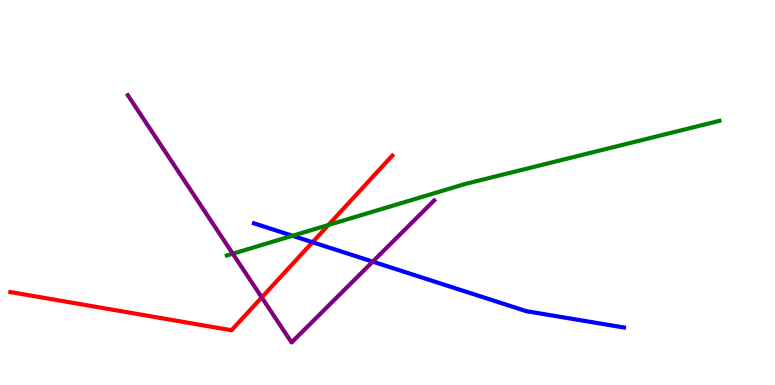[{'lines': ['blue', 'red'], 'intersections': [{'x': 4.03, 'y': 3.71}]}, {'lines': ['green', 'red'], 'intersections': [{'x': 4.24, 'y': 4.16}]}, {'lines': ['purple', 'red'], 'intersections': [{'x': 3.38, 'y': 2.27}]}, {'lines': ['blue', 'green'], 'intersections': [{'x': 3.77, 'y': 3.88}]}, {'lines': ['blue', 'purple'], 'intersections': [{'x': 4.81, 'y': 3.2}]}, {'lines': ['green', 'purple'], 'intersections': [{'x': 3.0, 'y': 3.41}]}]